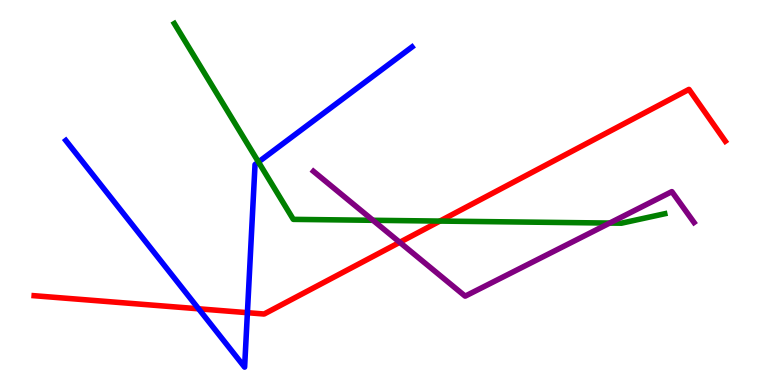[{'lines': ['blue', 'red'], 'intersections': [{'x': 2.56, 'y': 1.98}, {'x': 3.19, 'y': 1.88}]}, {'lines': ['green', 'red'], 'intersections': [{'x': 5.68, 'y': 4.26}]}, {'lines': ['purple', 'red'], 'intersections': [{'x': 5.16, 'y': 3.71}]}, {'lines': ['blue', 'green'], 'intersections': [{'x': 3.33, 'y': 5.79}]}, {'lines': ['blue', 'purple'], 'intersections': []}, {'lines': ['green', 'purple'], 'intersections': [{'x': 4.81, 'y': 4.28}, {'x': 7.87, 'y': 4.21}]}]